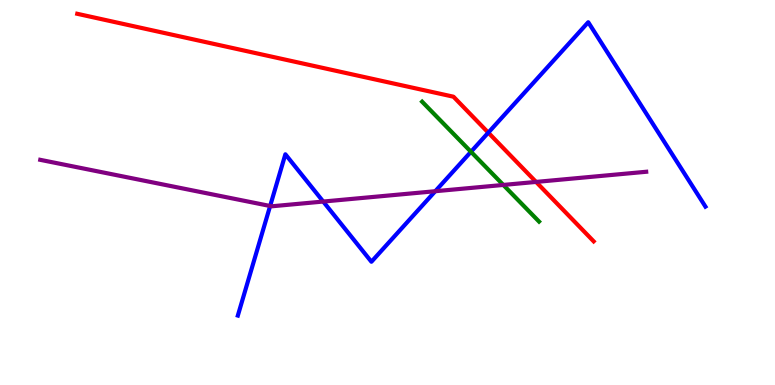[{'lines': ['blue', 'red'], 'intersections': [{'x': 6.3, 'y': 6.55}]}, {'lines': ['green', 'red'], 'intersections': []}, {'lines': ['purple', 'red'], 'intersections': [{'x': 6.92, 'y': 5.27}]}, {'lines': ['blue', 'green'], 'intersections': [{'x': 6.08, 'y': 6.06}]}, {'lines': ['blue', 'purple'], 'intersections': [{'x': 3.49, 'y': 4.65}, {'x': 4.17, 'y': 4.76}, {'x': 5.62, 'y': 5.03}]}, {'lines': ['green', 'purple'], 'intersections': [{'x': 6.49, 'y': 5.2}]}]